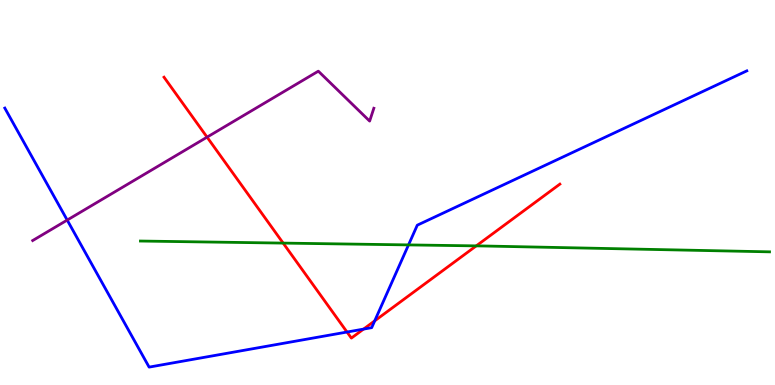[{'lines': ['blue', 'red'], 'intersections': [{'x': 4.48, 'y': 1.38}, {'x': 4.69, 'y': 1.45}, {'x': 4.84, 'y': 1.67}]}, {'lines': ['green', 'red'], 'intersections': [{'x': 3.65, 'y': 3.69}, {'x': 6.15, 'y': 3.61}]}, {'lines': ['purple', 'red'], 'intersections': [{'x': 2.67, 'y': 6.44}]}, {'lines': ['blue', 'green'], 'intersections': [{'x': 5.27, 'y': 3.64}]}, {'lines': ['blue', 'purple'], 'intersections': [{'x': 0.867, 'y': 4.28}]}, {'lines': ['green', 'purple'], 'intersections': []}]